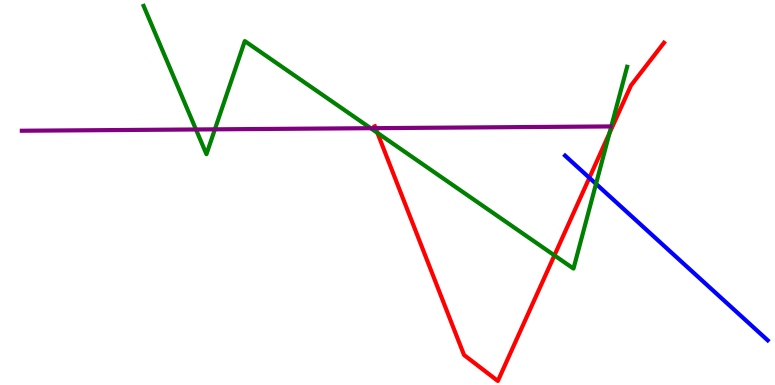[{'lines': ['blue', 'red'], 'intersections': [{'x': 7.6, 'y': 5.38}]}, {'lines': ['green', 'red'], 'intersections': [{'x': 4.87, 'y': 6.55}, {'x': 7.15, 'y': 3.37}, {'x': 7.86, 'y': 6.54}]}, {'lines': ['purple', 'red'], 'intersections': [{'x': 4.85, 'y': 6.67}]}, {'lines': ['blue', 'green'], 'intersections': [{'x': 7.69, 'y': 5.22}]}, {'lines': ['blue', 'purple'], 'intersections': []}, {'lines': ['green', 'purple'], 'intersections': [{'x': 2.53, 'y': 6.64}, {'x': 2.77, 'y': 6.64}, {'x': 4.78, 'y': 6.67}]}]